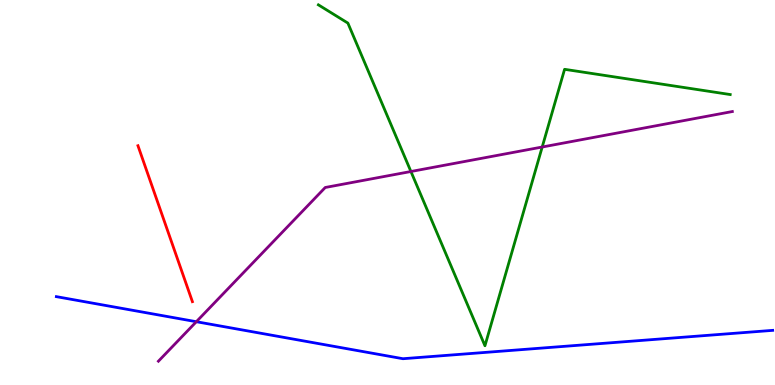[{'lines': ['blue', 'red'], 'intersections': []}, {'lines': ['green', 'red'], 'intersections': []}, {'lines': ['purple', 'red'], 'intersections': []}, {'lines': ['blue', 'green'], 'intersections': []}, {'lines': ['blue', 'purple'], 'intersections': [{'x': 2.53, 'y': 1.64}]}, {'lines': ['green', 'purple'], 'intersections': [{'x': 5.3, 'y': 5.55}, {'x': 7.0, 'y': 6.18}]}]